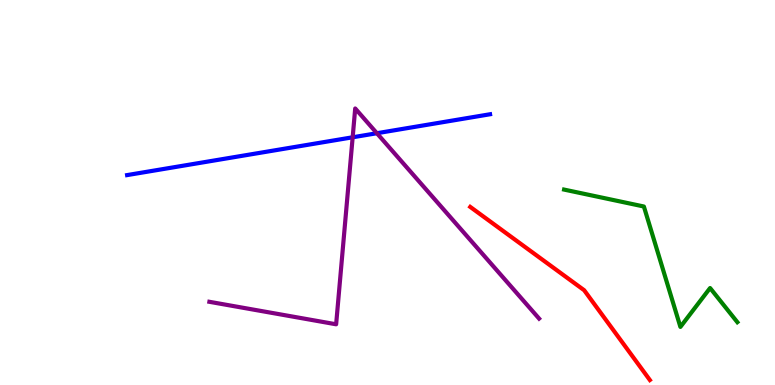[{'lines': ['blue', 'red'], 'intersections': []}, {'lines': ['green', 'red'], 'intersections': []}, {'lines': ['purple', 'red'], 'intersections': []}, {'lines': ['blue', 'green'], 'intersections': []}, {'lines': ['blue', 'purple'], 'intersections': [{'x': 4.55, 'y': 6.43}, {'x': 4.86, 'y': 6.54}]}, {'lines': ['green', 'purple'], 'intersections': []}]